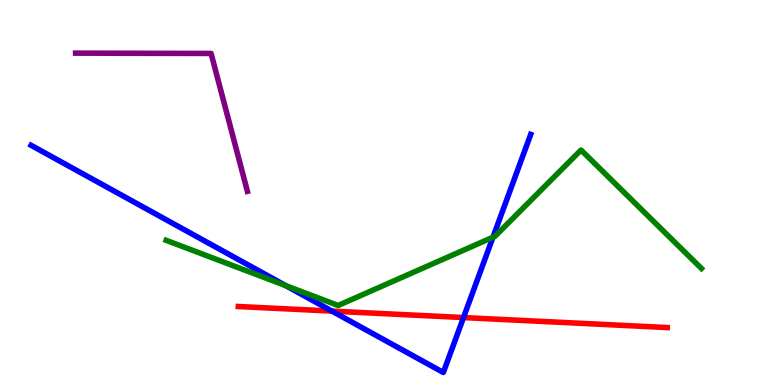[{'lines': ['blue', 'red'], 'intersections': [{'x': 4.28, 'y': 1.92}, {'x': 5.98, 'y': 1.75}]}, {'lines': ['green', 'red'], 'intersections': []}, {'lines': ['purple', 'red'], 'intersections': []}, {'lines': ['blue', 'green'], 'intersections': [{'x': 3.69, 'y': 2.58}, {'x': 6.36, 'y': 3.84}]}, {'lines': ['blue', 'purple'], 'intersections': []}, {'lines': ['green', 'purple'], 'intersections': []}]